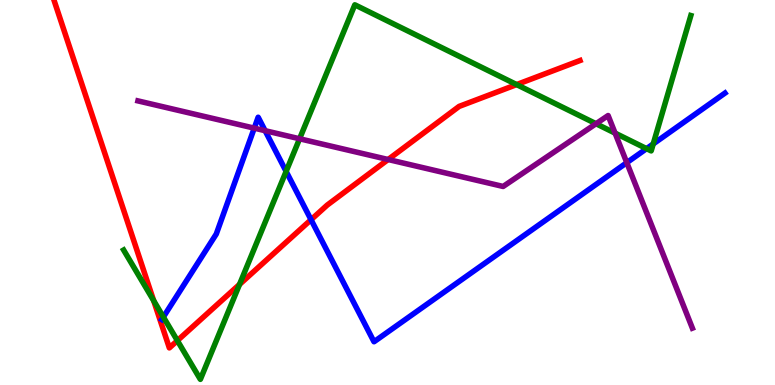[{'lines': ['blue', 'red'], 'intersections': [{'x': 4.01, 'y': 4.29}]}, {'lines': ['green', 'red'], 'intersections': [{'x': 1.98, 'y': 2.19}, {'x': 2.29, 'y': 1.15}, {'x': 3.09, 'y': 2.61}, {'x': 6.67, 'y': 7.8}]}, {'lines': ['purple', 'red'], 'intersections': [{'x': 5.01, 'y': 5.86}]}, {'lines': ['blue', 'green'], 'intersections': [{'x': 2.11, 'y': 1.77}, {'x': 3.69, 'y': 5.55}, {'x': 8.34, 'y': 6.14}, {'x': 8.43, 'y': 6.26}]}, {'lines': ['blue', 'purple'], 'intersections': [{'x': 3.28, 'y': 6.67}, {'x': 3.42, 'y': 6.61}, {'x': 8.09, 'y': 5.78}]}, {'lines': ['green', 'purple'], 'intersections': [{'x': 3.87, 'y': 6.4}, {'x': 7.69, 'y': 6.79}, {'x': 7.94, 'y': 6.54}]}]